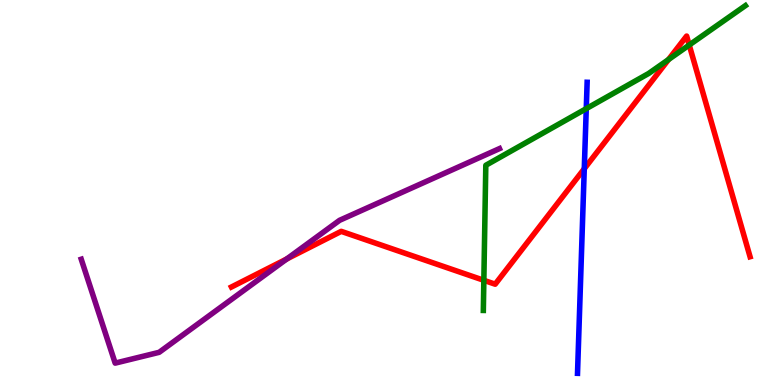[{'lines': ['blue', 'red'], 'intersections': [{'x': 7.54, 'y': 5.62}]}, {'lines': ['green', 'red'], 'intersections': [{'x': 6.24, 'y': 2.72}, {'x': 8.63, 'y': 8.45}, {'x': 8.89, 'y': 8.83}]}, {'lines': ['purple', 'red'], 'intersections': [{'x': 3.7, 'y': 3.27}]}, {'lines': ['blue', 'green'], 'intersections': [{'x': 7.56, 'y': 7.18}]}, {'lines': ['blue', 'purple'], 'intersections': []}, {'lines': ['green', 'purple'], 'intersections': []}]